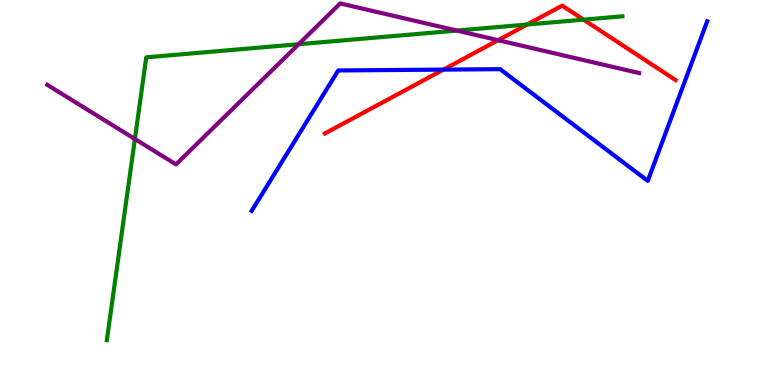[{'lines': ['blue', 'red'], 'intersections': [{'x': 5.72, 'y': 8.19}]}, {'lines': ['green', 'red'], 'intersections': [{'x': 6.8, 'y': 9.36}, {'x': 7.53, 'y': 9.49}]}, {'lines': ['purple', 'red'], 'intersections': [{'x': 6.43, 'y': 8.96}]}, {'lines': ['blue', 'green'], 'intersections': []}, {'lines': ['blue', 'purple'], 'intersections': []}, {'lines': ['green', 'purple'], 'intersections': [{'x': 1.74, 'y': 6.39}, {'x': 3.85, 'y': 8.85}, {'x': 5.89, 'y': 9.21}]}]